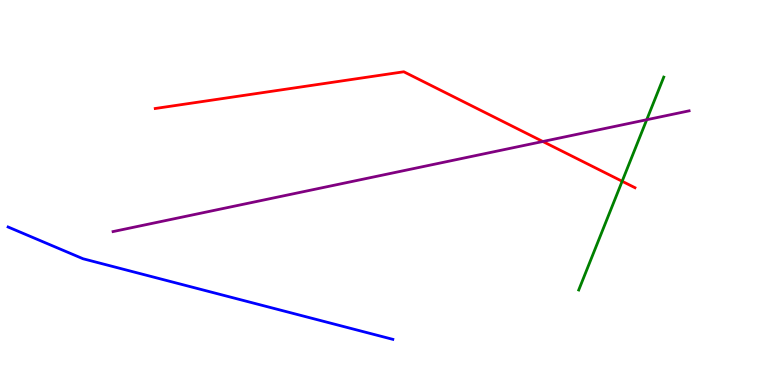[{'lines': ['blue', 'red'], 'intersections': []}, {'lines': ['green', 'red'], 'intersections': [{'x': 8.03, 'y': 5.29}]}, {'lines': ['purple', 'red'], 'intersections': [{'x': 7.0, 'y': 6.32}]}, {'lines': ['blue', 'green'], 'intersections': []}, {'lines': ['blue', 'purple'], 'intersections': []}, {'lines': ['green', 'purple'], 'intersections': [{'x': 8.34, 'y': 6.89}]}]